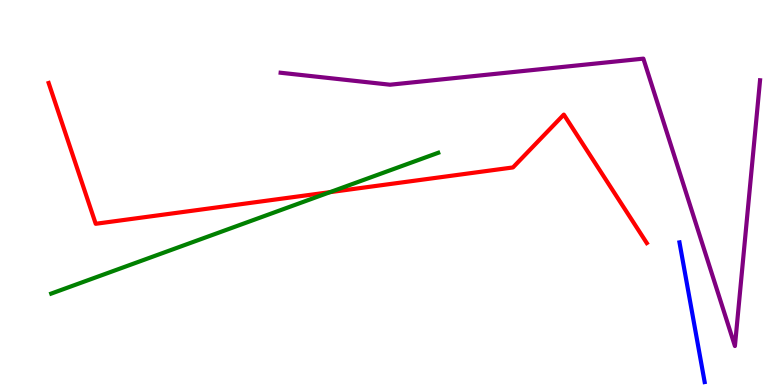[{'lines': ['blue', 'red'], 'intersections': []}, {'lines': ['green', 'red'], 'intersections': [{'x': 4.26, 'y': 5.01}]}, {'lines': ['purple', 'red'], 'intersections': []}, {'lines': ['blue', 'green'], 'intersections': []}, {'lines': ['blue', 'purple'], 'intersections': []}, {'lines': ['green', 'purple'], 'intersections': []}]